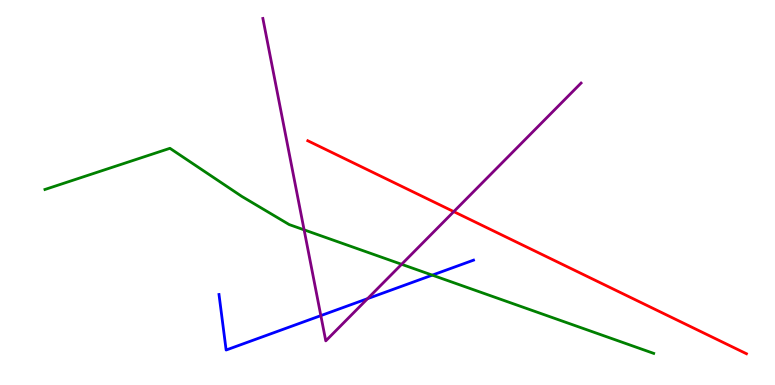[{'lines': ['blue', 'red'], 'intersections': []}, {'lines': ['green', 'red'], 'intersections': []}, {'lines': ['purple', 'red'], 'intersections': [{'x': 5.86, 'y': 4.5}]}, {'lines': ['blue', 'green'], 'intersections': [{'x': 5.58, 'y': 2.85}]}, {'lines': ['blue', 'purple'], 'intersections': [{'x': 4.14, 'y': 1.8}, {'x': 4.74, 'y': 2.24}]}, {'lines': ['green', 'purple'], 'intersections': [{'x': 3.92, 'y': 4.03}, {'x': 5.18, 'y': 3.14}]}]